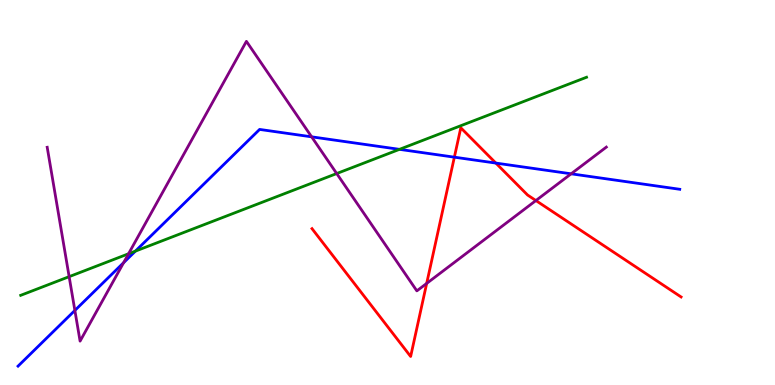[{'lines': ['blue', 'red'], 'intersections': [{'x': 5.86, 'y': 5.92}, {'x': 6.4, 'y': 5.76}]}, {'lines': ['green', 'red'], 'intersections': []}, {'lines': ['purple', 'red'], 'intersections': [{'x': 5.51, 'y': 2.64}, {'x': 6.91, 'y': 4.79}]}, {'lines': ['blue', 'green'], 'intersections': [{'x': 1.75, 'y': 3.48}, {'x': 5.15, 'y': 6.12}]}, {'lines': ['blue', 'purple'], 'intersections': [{'x': 0.966, 'y': 1.94}, {'x': 1.59, 'y': 3.18}, {'x': 4.02, 'y': 6.45}, {'x': 7.37, 'y': 5.49}]}, {'lines': ['green', 'purple'], 'intersections': [{'x': 0.892, 'y': 2.81}, {'x': 1.66, 'y': 3.41}, {'x': 4.34, 'y': 5.49}]}]